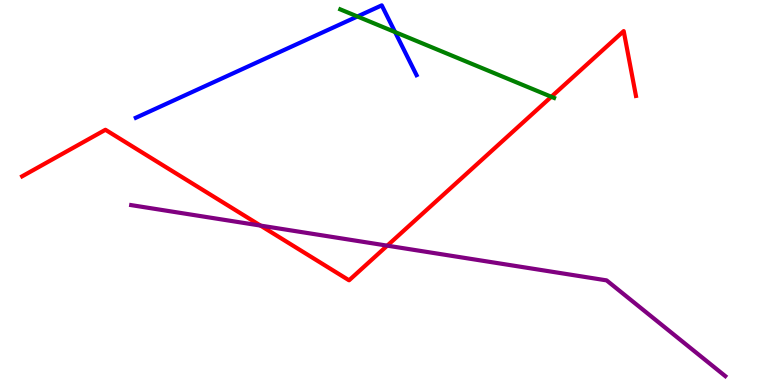[{'lines': ['blue', 'red'], 'intersections': []}, {'lines': ['green', 'red'], 'intersections': [{'x': 7.11, 'y': 7.49}]}, {'lines': ['purple', 'red'], 'intersections': [{'x': 3.36, 'y': 4.14}, {'x': 5.0, 'y': 3.62}]}, {'lines': ['blue', 'green'], 'intersections': [{'x': 4.61, 'y': 9.57}, {'x': 5.1, 'y': 9.17}]}, {'lines': ['blue', 'purple'], 'intersections': []}, {'lines': ['green', 'purple'], 'intersections': []}]